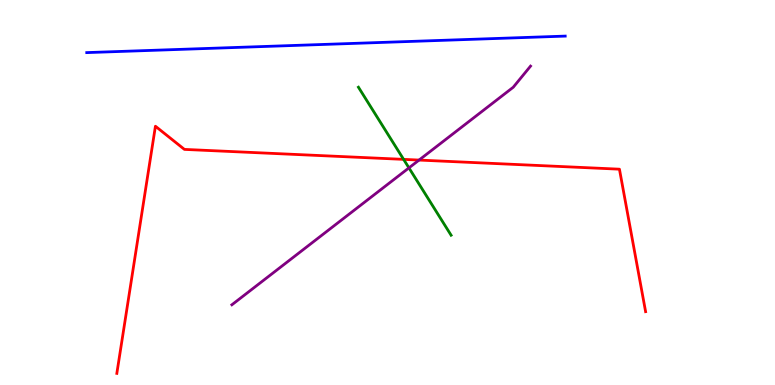[{'lines': ['blue', 'red'], 'intersections': []}, {'lines': ['green', 'red'], 'intersections': [{'x': 5.21, 'y': 5.86}]}, {'lines': ['purple', 'red'], 'intersections': [{'x': 5.41, 'y': 5.84}]}, {'lines': ['blue', 'green'], 'intersections': []}, {'lines': ['blue', 'purple'], 'intersections': []}, {'lines': ['green', 'purple'], 'intersections': [{'x': 5.28, 'y': 5.64}]}]